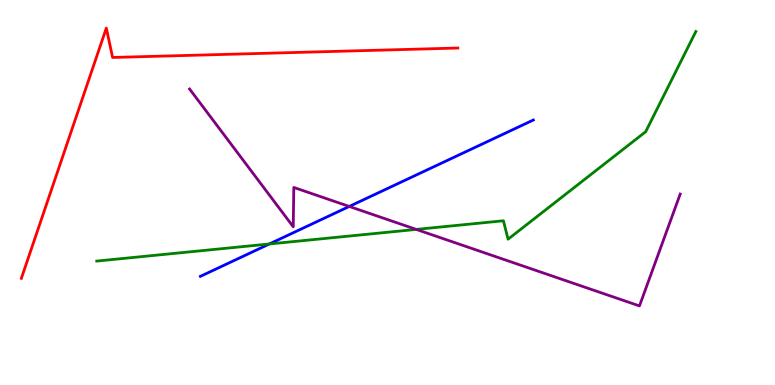[{'lines': ['blue', 'red'], 'intersections': []}, {'lines': ['green', 'red'], 'intersections': []}, {'lines': ['purple', 'red'], 'intersections': []}, {'lines': ['blue', 'green'], 'intersections': [{'x': 3.48, 'y': 3.66}]}, {'lines': ['blue', 'purple'], 'intersections': [{'x': 4.51, 'y': 4.64}]}, {'lines': ['green', 'purple'], 'intersections': [{'x': 5.37, 'y': 4.04}]}]